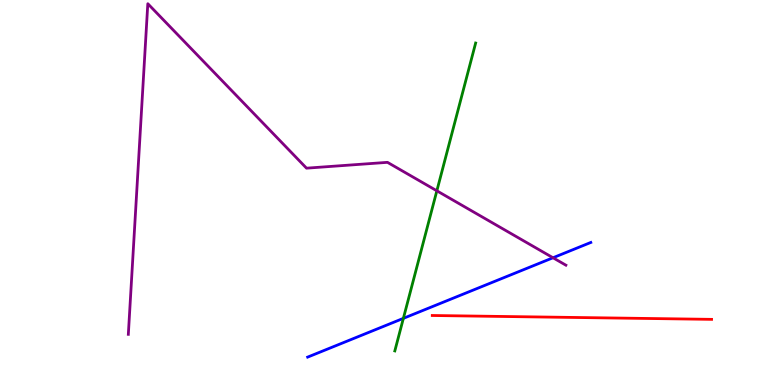[{'lines': ['blue', 'red'], 'intersections': []}, {'lines': ['green', 'red'], 'intersections': []}, {'lines': ['purple', 'red'], 'intersections': []}, {'lines': ['blue', 'green'], 'intersections': [{'x': 5.2, 'y': 1.73}]}, {'lines': ['blue', 'purple'], 'intersections': [{'x': 7.14, 'y': 3.3}]}, {'lines': ['green', 'purple'], 'intersections': [{'x': 5.64, 'y': 5.04}]}]